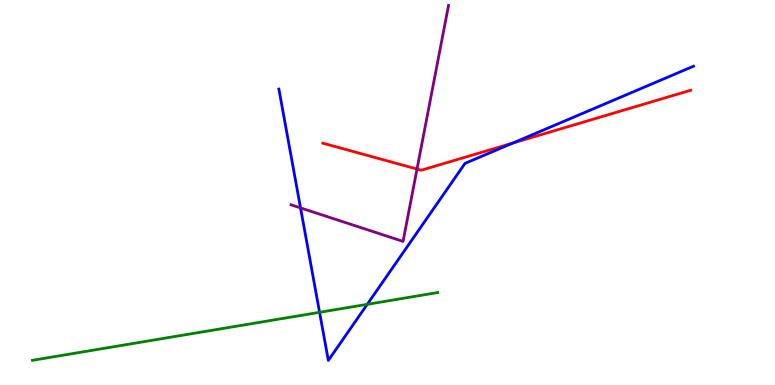[{'lines': ['blue', 'red'], 'intersections': [{'x': 6.62, 'y': 6.28}]}, {'lines': ['green', 'red'], 'intersections': []}, {'lines': ['purple', 'red'], 'intersections': [{'x': 5.38, 'y': 5.61}]}, {'lines': ['blue', 'green'], 'intersections': [{'x': 4.12, 'y': 1.89}, {'x': 4.74, 'y': 2.1}]}, {'lines': ['blue', 'purple'], 'intersections': [{'x': 3.88, 'y': 4.6}]}, {'lines': ['green', 'purple'], 'intersections': []}]